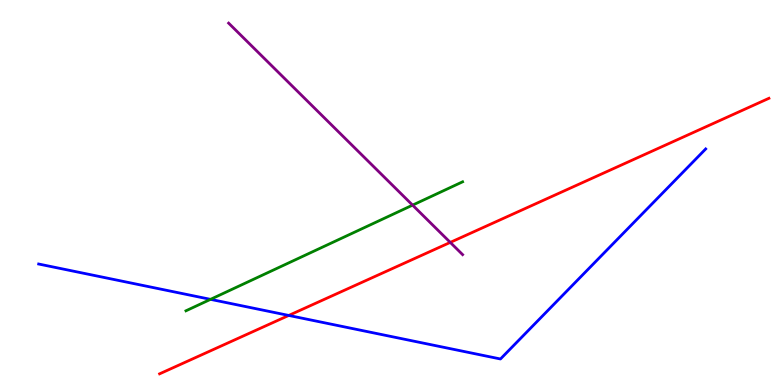[{'lines': ['blue', 'red'], 'intersections': [{'x': 3.73, 'y': 1.81}]}, {'lines': ['green', 'red'], 'intersections': []}, {'lines': ['purple', 'red'], 'intersections': [{'x': 5.81, 'y': 3.7}]}, {'lines': ['blue', 'green'], 'intersections': [{'x': 2.72, 'y': 2.22}]}, {'lines': ['blue', 'purple'], 'intersections': []}, {'lines': ['green', 'purple'], 'intersections': [{'x': 5.32, 'y': 4.67}]}]